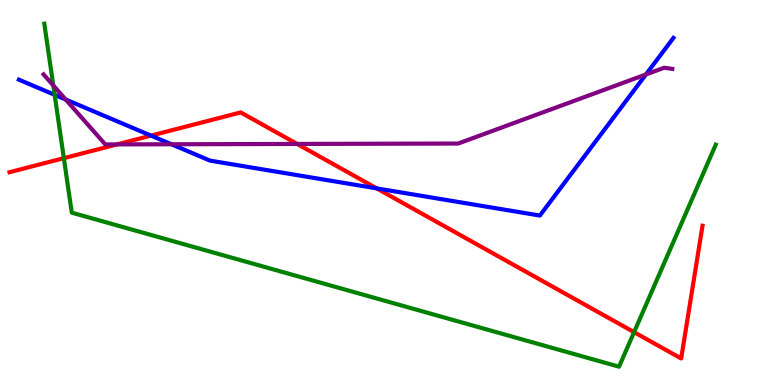[{'lines': ['blue', 'red'], 'intersections': [{'x': 1.95, 'y': 6.48}, {'x': 4.86, 'y': 5.11}]}, {'lines': ['green', 'red'], 'intersections': [{'x': 0.824, 'y': 5.89}, {'x': 8.18, 'y': 1.37}]}, {'lines': ['purple', 'red'], 'intersections': [{'x': 1.51, 'y': 6.25}, {'x': 3.83, 'y': 6.26}]}, {'lines': ['blue', 'green'], 'intersections': [{'x': 0.705, 'y': 7.54}]}, {'lines': ['blue', 'purple'], 'intersections': [{'x': 0.847, 'y': 7.42}, {'x': 2.21, 'y': 6.25}, {'x': 8.33, 'y': 8.07}]}, {'lines': ['green', 'purple'], 'intersections': [{'x': 0.688, 'y': 7.78}]}]